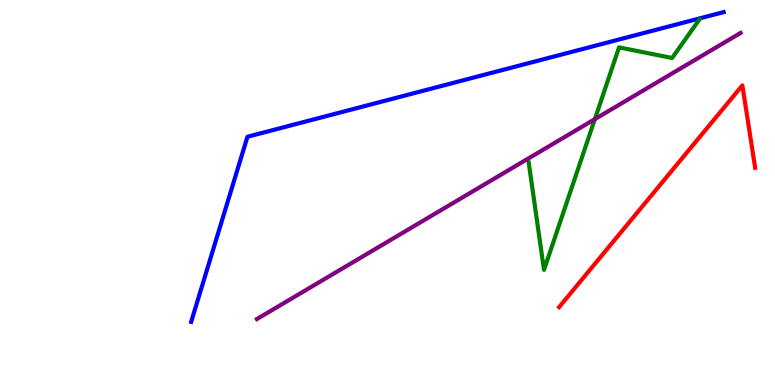[{'lines': ['blue', 'red'], 'intersections': []}, {'lines': ['green', 'red'], 'intersections': []}, {'lines': ['purple', 'red'], 'intersections': []}, {'lines': ['blue', 'green'], 'intersections': []}, {'lines': ['blue', 'purple'], 'intersections': []}, {'lines': ['green', 'purple'], 'intersections': [{'x': 7.68, 'y': 6.91}]}]